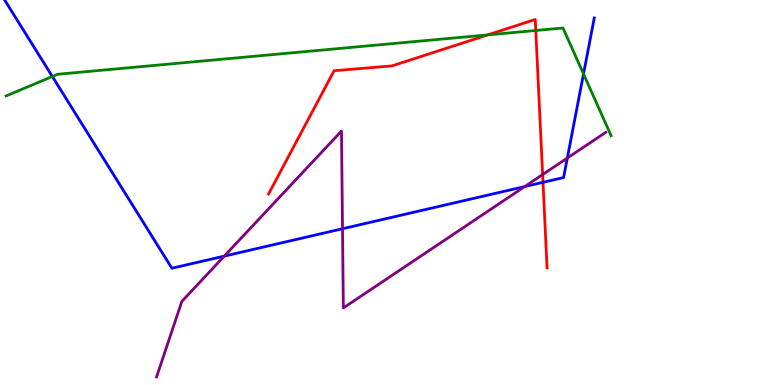[{'lines': ['blue', 'red'], 'intersections': [{'x': 7.01, 'y': 5.26}]}, {'lines': ['green', 'red'], 'intersections': [{'x': 6.29, 'y': 9.09}, {'x': 6.91, 'y': 9.21}]}, {'lines': ['purple', 'red'], 'intersections': [{'x': 7.0, 'y': 5.47}]}, {'lines': ['blue', 'green'], 'intersections': [{'x': 0.675, 'y': 8.01}, {'x': 7.53, 'y': 8.08}]}, {'lines': ['blue', 'purple'], 'intersections': [{'x': 2.89, 'y': 3.35}, {'x': 4.42, 'y': 4.06}, {'x': 6.77, 'y': 5.15}, {'x': 7.32, 'y': 5.9}]}, {'lines': ['green', 'purple'], 'intersections': []}]